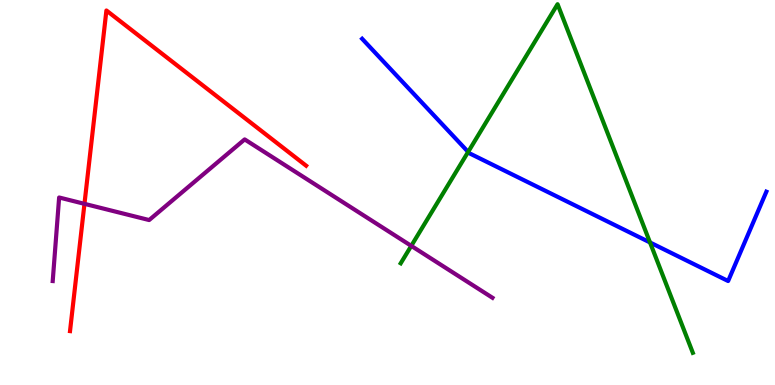[{'lines': ['blue', 'red'], 'intersections': []}, {'lines': ['green', 'red'], 'intersections': []}, {'lines': ['purple', 'red'], 'intersections': [{'x': 1.09, 'y': 4.71}]}, {'lines': ['blue', 'green'], 'intersections': [{'x': 6.04, 'y': 6.05}, {'x': 8.39, 'y': 3.7}]}, {'lines': ['blue', 'purple'], 'intersections': []}, {'lines': ['green', 'purple'], 'intersections': [{'x': 5.31, 'y': 3.61}]}]